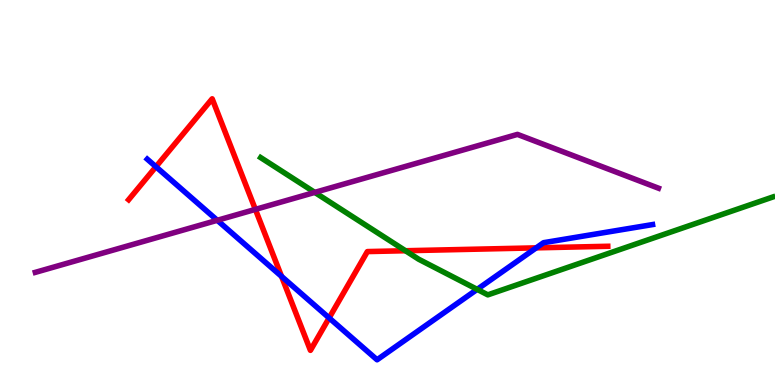[{'lines': ['blue', 'red'], 'intersections': [{'x': 2.01, 'y': 5.67}, {'x': 3.63, 'y': 2.82}, {'x': 4.25, 'y': 1.74}, {'x': 6.92, 'y': 3.56}]}, {'lines': ['green', 'red'], 'intersections': [{'x': 5.23, 'y': 3.49}]}, {'lines': ['purple', 'red'], 'intersections': [{'x': 3.3, 'y': 4.56}]}, {'lines': ['blue', 'green'], 'intersections': [{'x': 6.16, 'y': 2.48}]}, {'lines': ['blue', 'purple'], 'intersections': [{'x': 2.8, 'y': 4.28}]}, {'lines': ['green', 'purple'], 'intersections': [{'x': 4.06, 'y': 5.0}]}]